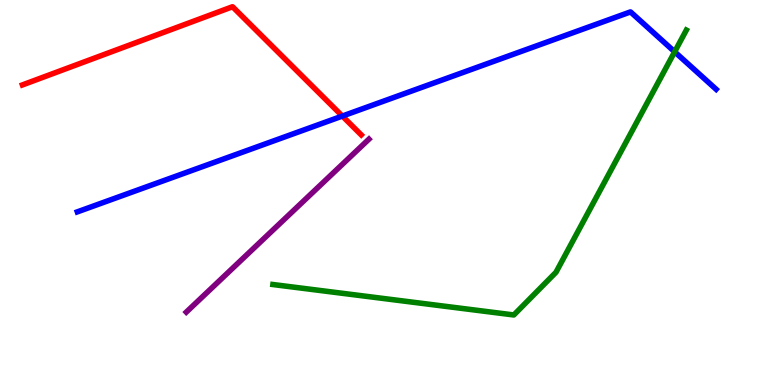[{'lines': ['blue', 'red'], 'intersections': [{'x': 4.42, 'y': 6.99}]}, {'lines': ['green', 'red'], 'intersections': []}, {'lines': ['purple', 'red'], 'intersections': []}, {'lines': ['blue', 'green'], 'intersections': [{'x': 8.71, 'y': 8.65}]}, {'lines': ['blue', 'purple'], 'intersections': []}, {'lines': ['green', 'purple'], 'intersections': []}]